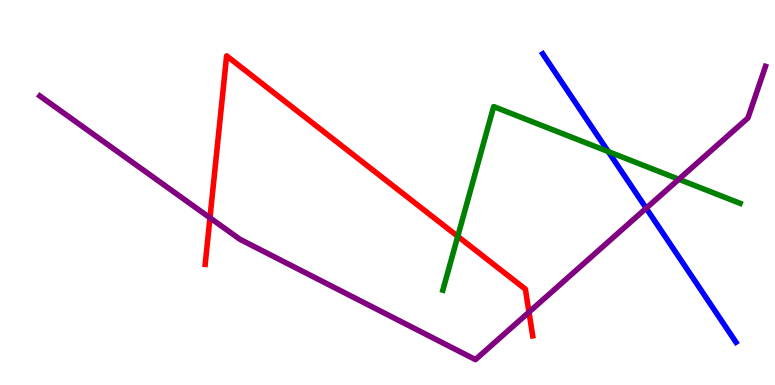[{'lines': ['blue', 'red'], 'intersections': []}, {'lines': ['green', 'red'], 'intersections': [{'x': 5.91, 'y': 3.86}]}, {'lines': ['purple', 'red'], 'intersections': [{'x': 2.71, 'y': 4.34}, {'x': 6.83, 'y': 1.89}]}, {'lines': ['blue', 'green'], 'intersections': [{'x': 7.85, 'y': 6.06}]}, {'lines': ['blue', 'purple'], 'intersections': [{'x': 8.34, 'y': 4.59}]}, {'lines': ['green', 'purple'], 'intersections': [{'x': 8.76, 'y': 5.34}]}]